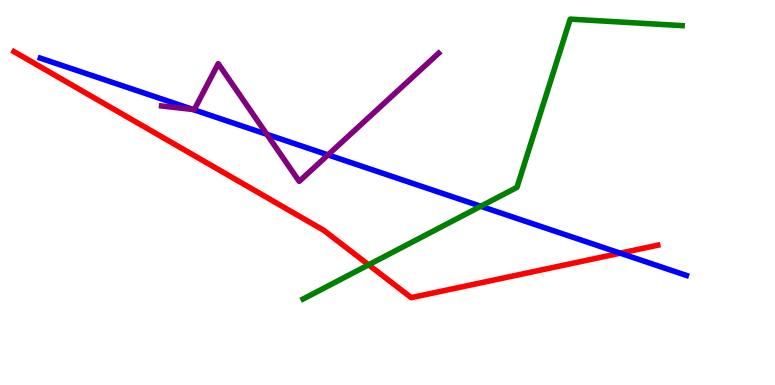[{'lines': ['blue', 'red'], 'intersections': [{'x': 8.0, 'y': 3.42}]}, {'lines': ['green', 'red'], 'intersections': [{'x': 4.76, 'y': 3.12}]}, {'lines': ['purple', 'red'], 'intersections': []}, {'lines': ['blue', 'green'], 'intersections': [{'x': 6.2, 'y': 4.64}]}, {'lines': ['blue', 'purple'], 'intersections': [{'x': 2.49, 'y': 7.16}, {'x': 3.44, 'y': 6.51}, {'x': 4.23, 'y': 5.98}]}, {'lines': ['green', 'purple'], 'intersections': []}]